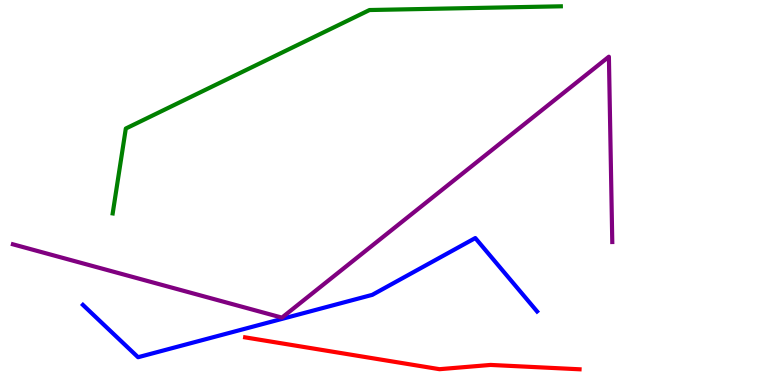[{'lines': ['blue', 'red'], 'intersections': []}, {'lines': ['green', 'red'], 'intersections': []}, {'lines': ['purple', 'red'], 'intersections': []}, {'lines': ['blue', 'green'], 'intersections': []}, {'lines': ['blue', 'purple'], 'intersections': []}, {'lines': ['green', 'purple'], 'intersections': []}]